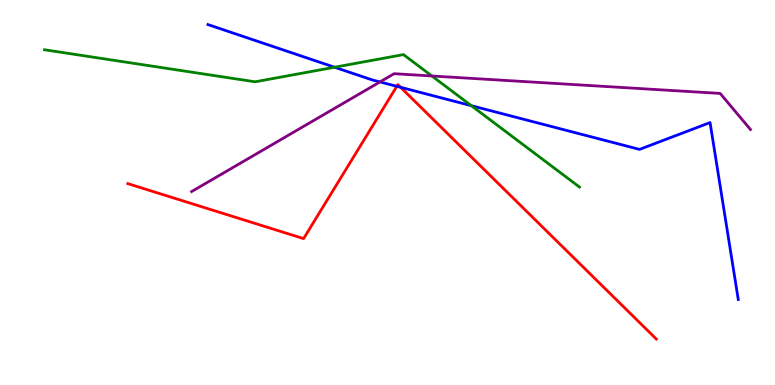[{'lines': ['blue', 'red'], 'intersections': [{'x': 5.12, 'y': 7.76}, {'x': 5.17, 'y': 7.73}]}, {'lines': ['green', 'red'], 'intersections': []}, {'lines': ['purple', 'red'], 'intersections': []}, {'lines': ['blue', 'green'], 'intersections': [{'x': 4.32, 'y': 8.25}, {'x': 6.08, 'y': 7.26}]}, {'lines': ['blue', 'purple'], 'intersections': [{'x': 4.9, 'y': 7.87}]}, {'lines': ['green', 'purple'], 'intersections': [{'x': 5.57, 'y': 8.03}]}]